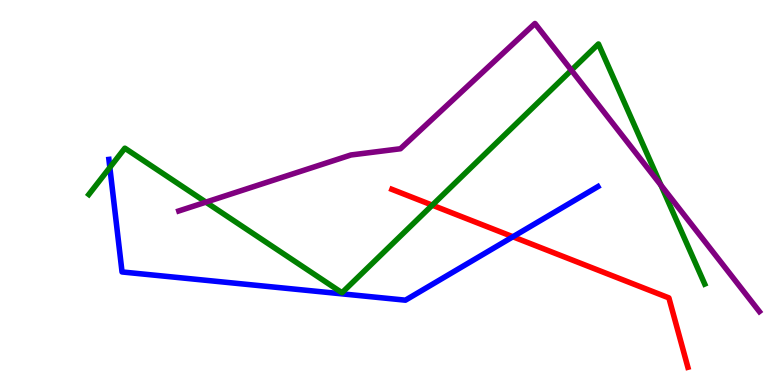[{'lines': ['blue', 'red'], 'intersections': [{'x': 6.62, 'y': 3.85}]}, {'lines': ['green', 'red'], 'intersections': [{'x': 5.58, 'y': 4.67}]}, {'lines': ['purple', 'red'], 'intersections': []}, {'lines': ['blue', 'green'], 'intersections': [{'x': 1.42, 'y': 5.65}]}, {'lines': ['blue', 'purple'], 'intersections': []}, {'lines': ['green', 'purple'], 'intersections': [{'x': 2.66, 'y': 4.75}, {'x': 7.37, 'y': 8.18}, {'x': 8.53, 'y': 5.19}]}]